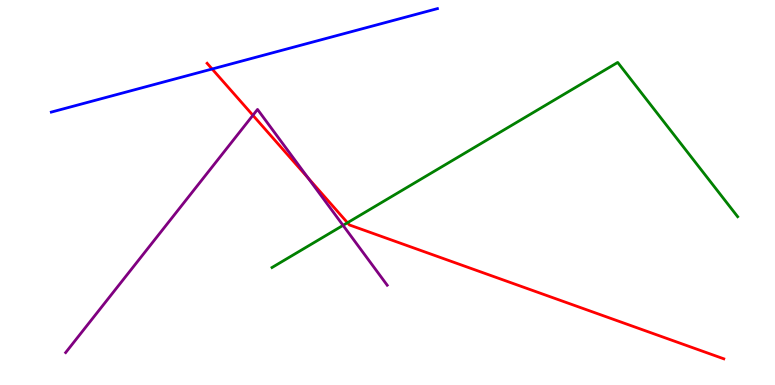[{'lines': ['blue', 'red'], 'intersections': [{'x': 2.74, 'y': 8.21}]}, {'lines': ['green', 'red'], 'intersections': [{'x': 4.48, 'y': 4.21}]}, {'lines': ['purple', 'red'], 'intersections': [{'x': 3.26, 'y': 7.01}, {'x': 3.98, 'y': 5.38}]}, {'lines': ['blue', 'green'], 'intersections': []}, {'lines': ['blue', 'purple'], 'intersections': []}, {'lines': ['green', 'purple'], 'intersections': [{'x': 4.43, 'y': 4.15}]}]